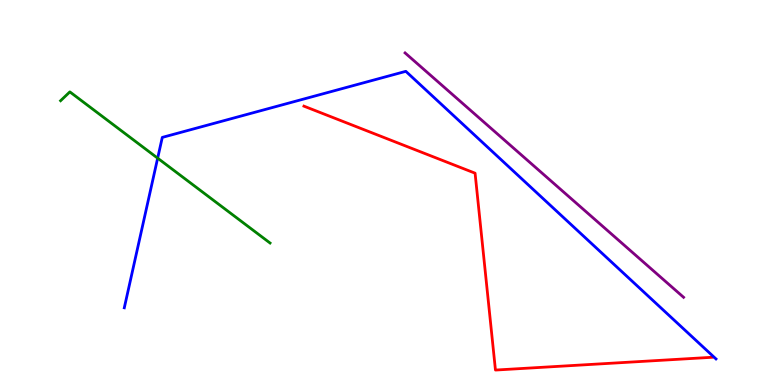[{'lines': ['blue', 'red'], 'intersections': []}, {'lines': ['green', 'red'], 'intersections': []}, {'lines': ['purple', 'red'], 'intersections': []}, {'lines': ['blue', 'green'], 'intersections': [{'x': 2.03, 'y': 5.89}]}, {'lines': ['blue', 'purple'], 'intersections': []}, {'lines': ['green', 'purple'], 'intersections': []}]